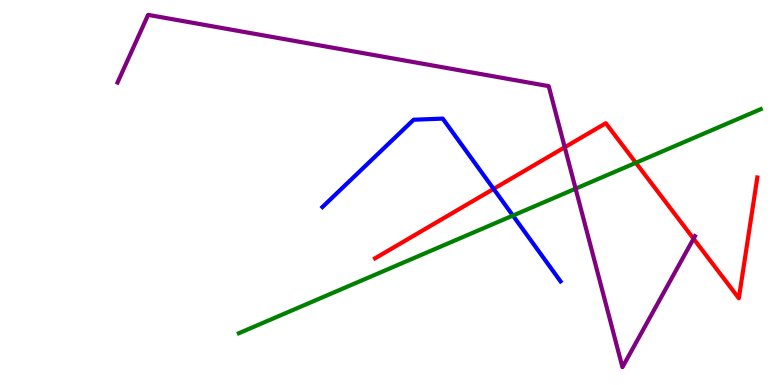[{'lines': ['blue', 'red'], 'intersections': [{'x': 6.37, 'y': 5.09}]}, {'lines': ['green', 'red'], 'intersections': [{'x': 8.2, 'y': 5.77}]}, {'lines': ['purple', 'red'], 'intersections': [{'x': 7.29, 'y': 6.18}, {'x': 8.95, 'y': 3.8}]}, {'lines': ['blue', 'green'], 'intersections': [{'x': 6.62, 'y': 4.4}]}, {'lines': ['blue', 'purple'], 'intersections': []}, {'lines': ['green', 'purple'], 'intersections': [{'x': 7.43, 'y': 5.1}]}]